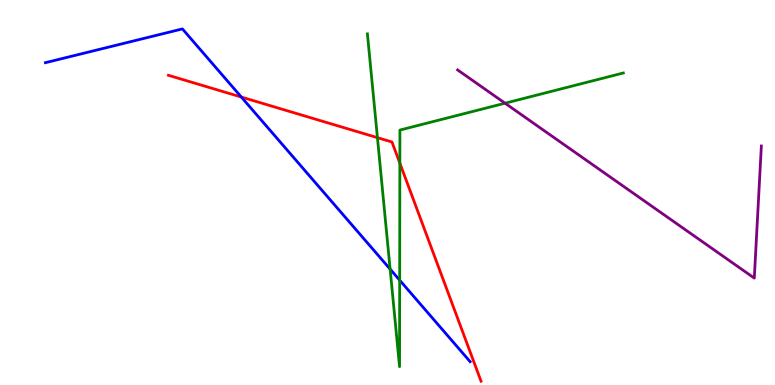[{'lines': ['blue', 'red'], 'intersections': [{'x': 3.11, 'y': 7.48}]}, {'lines': ['green', 'red'], 'intersections': [{'x': 4.87, 'y': 6.42}, {'x': 5.16, 'y': 5.76}]}, {'lines': ['purple', 'red'], 'intersections': []}, {'lines': ['blue', 'green'], 'intersections': [{'x': 5.03, 'y': 3.01}, {'x': 5.16, 'y': 2.72}]}, {'lines': ['blue', 'purple'], 'intersections': []}, {'lines': ['green', 'purple'], 'intersections': [{'x': 6.52, 'y': 7.32}]}]